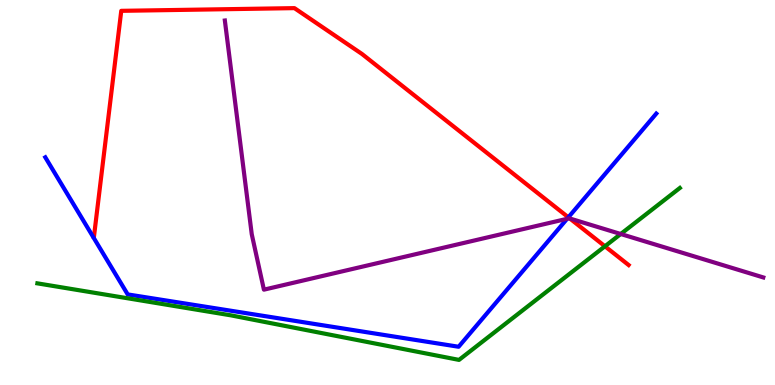[{'lines': ['blue', 'red'], 'intersections': [{'x': 7.33, 'y': 4.36}]}, {'lines': ['green', 'red'], 'intersections': [{'x': 7.81, 'y': 3.6}]}, {'lines': ['purple', 'red'], 'intersections': [{'x': 7.35, 'y': 4.32}]}, {'lines': ['blue', 'green'], 'intersections': []}, {'lines': ['blue', 'purple'], 'intersections': [{'x': 7.32, 'y': 4.32}]}, {'lines': ['green', 'purple'], 'intersections': [{'x': 8.01, 'y': 3.92}]}]